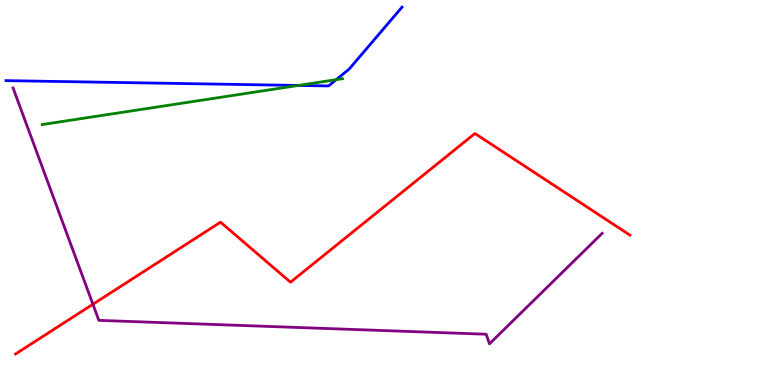[{'lines': ['blue', 'red'], 'intersections': []}, {'lines': ['green', 'red'], 'intersections': []}, {'lines': ['purple', 'red'], 'intersections': [{'x': 1.2, 'y': 2.1}]}, {'lines': ['blue', 'green'], 'intersections': [{'x': 3.85, 'y': 7.78}, {'x': 4.34, 'y': 7.93}]}, {'lines': ['blue', 'purple'], 'intersections': []}, {'lines': ['green', 'purple'], 'intersections': []}]